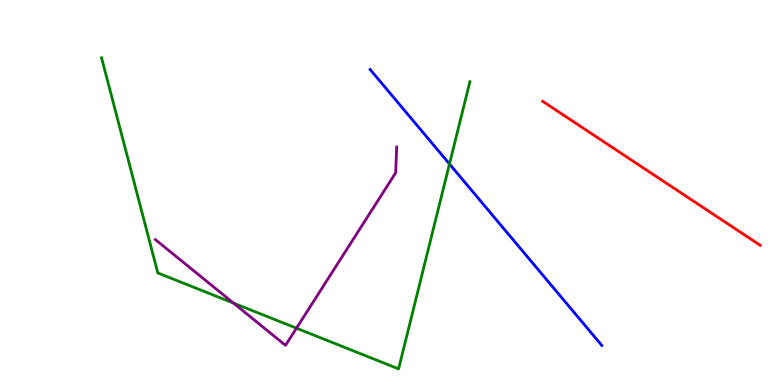[{'lines': ['blue', 'red'], 'intersections': []}, {'lines': ['green', 'red'], 'intersections': []}, {'lines': ['purple', 'red'], 'intersections': []}, {'lines': ['blue', 'green'], 'intersections': [{'x': 5.8, 'y': 5.74}]}, {'lines': ['blue', 'purple'], 'intersections': []}, {'lines': ['green', 'purple'], 'intersections': [{'x': 3.01, 'y': 2.13}, {'x': 3.83, 'y': 1.48}]}]